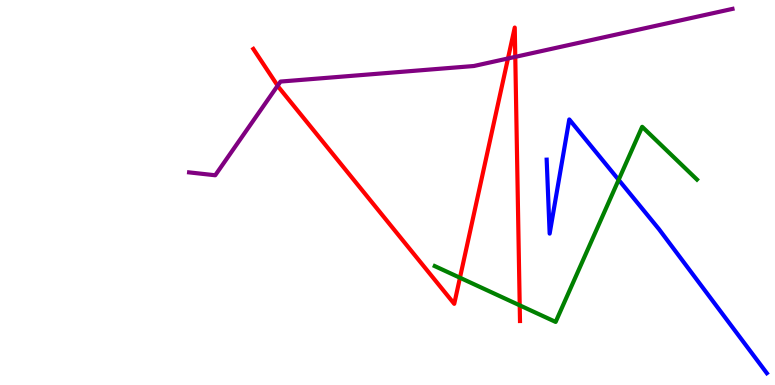[{'lines': ['blue', 'red'], 'intersections': []}, {'lines': ['green', 'red'], 'intersections': [{'x': 5.93, 'y': 2.79}, {'x': 6.71, 'y': 2.07}]}, {'lines': ['purple', 'red'], 'intersections': [{'x': 3.58, 'y': 7.77}, {'x': 6.55, 'y': 8.48}, {'x': 6.65, 'y': 8.52}]}, {'lines': ['blue', 'green'], 'intersections': [{'x': 7.98, 'y': 5.33}]}, {'lines': ['blue', 'purple'], 'intersections': []}, {'lines': ['green', 'purple'], 'intersections': []}]